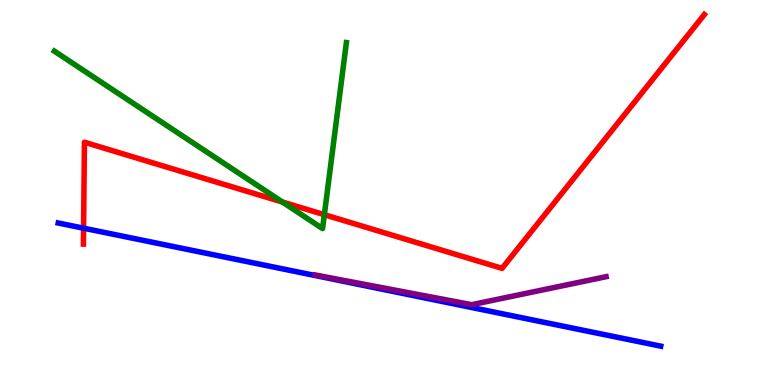[{'lines': ['blue', 'red'], 'intersections': [{'x': 1.08, 'y': 4.07}]}, {'lines': ['green', 'red'], 'intersections': [{'x': 3.64, 'y': 4.75}, {'x': 4.19, 'y': 4.42}]}, {'lines': ['purple', 'red'], 'intersections': []}, {'lines': ['blue', 'green'], 'intersections': []}, {'lines': ['blue', 'purple'], 'intersections': []}, {'lines': ['green', 'purple'], 'intersections': []}]